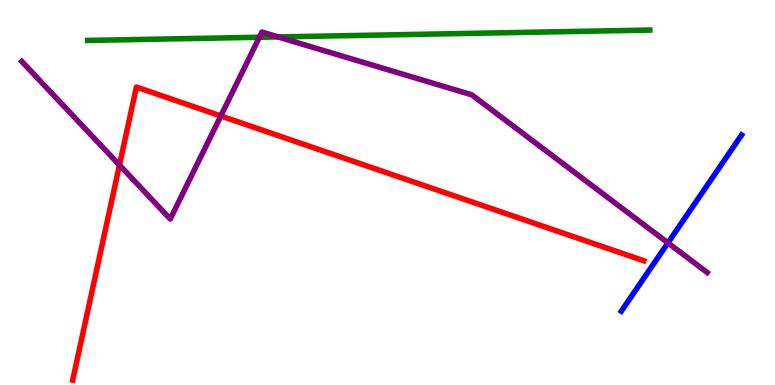[{'lines': ['blue', 'red'], 'intersections': []}, {'lines': ['green', 'red'], 'intersections': []}, {'lines': ['purple', 'red'], 'intersections': [{'x': 1.54, 'y': 5.71}, {'x': 2.85, 'y': 6.99}]}, {'lines': ['blue', 'green'], 'intersections': []}, {'lines': ['blue', 'purple'], 'intersections': [{'x': 8.62, 'y': 3.69}]}, {'lines': ['green', 'purple'], 'intersections': [{'x': 3.35, 'y': 9.03}, {'x': 3.59, 'y': 9.04}]}]